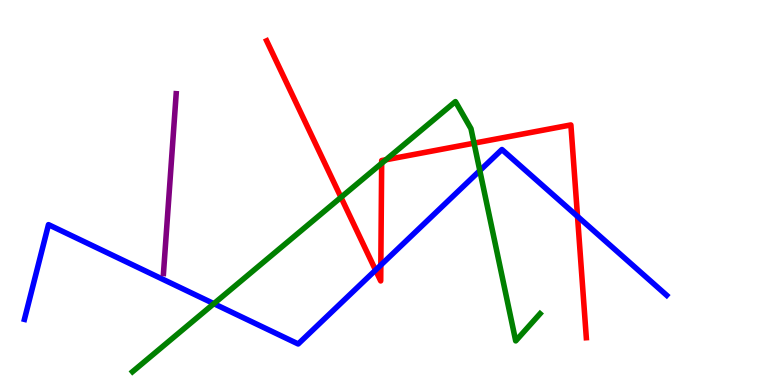[{'lines': ['blue', 'red'], 'intersections': [{'x': 4.85, 'y': 2.98}, {'x': 4.91, 'y': 3.11}, {'x': 7.45, 'y': 4.38}]}, {'lines': ['green', 'red'], 'intersections': [{'x': 4.4, 'y': 4.87}, {'x': 4.92, 'y': 5.76}, {'x': 4.98, 'y': 5.85}, {'x': 6.12, 'y': 6.28}]}, {'lines': ['purple', 'red'], 'intersections': []}, {'lines': ['blue', 'green'], 'intersections': [{'x': 2.76, 'y': 2.11}, {'x': 6.19, 'y': 5.57}]}, {'lines': ['blue', 'purple'], 'intersections': []}, {'lines': ['green', 'purple'], 'intersections': []}]